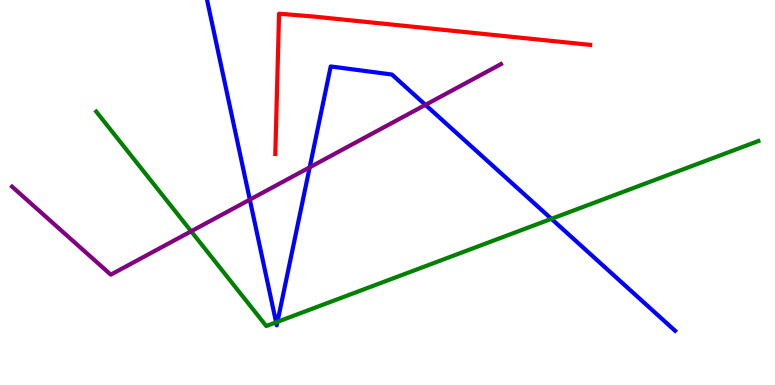[{'lines': ['blue', 'red'], 'intersections': []}, {'lines': ['green', 'red'], 'intersections': []}, {'lines': ['purple', 'red'], 'intersections': []}, {'lines': ['blue', 'green'], 'intersections': [{'x': 3.56, 'y': 1.63}, {'x': 3.58, 'y': 1.64}, {'x': 7.11, 'y': 4.32}]}, {'lines': ['blue', 'purple'], 'intersections': [{'x': 3.22, 'y': 4.81}, {'x': 4.0, 'y': 5.65}, {'x': 5.49, 'y': 7.28}]}, {'lines': ['green', 'purple'], 'intersections': [{'x': 2.47, 'y': 3.99}]}]